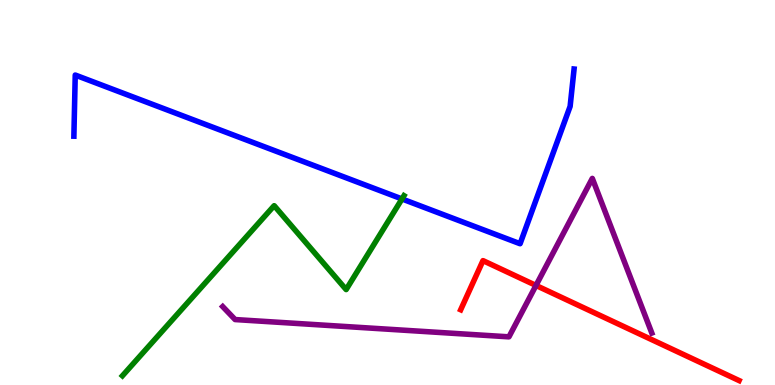[{'lines': ['blue', 'red'], 'intersections': []}, {'lines': ['green', 'red'], 'intersections': []}, {'lines': ['purple', 'red'], 'intersections': [{'x': 6.92, 'y': 2.59}]}, {'lines': ['blue', 'green'], 'intersections': [{'x': 5.19, 'y': 4.83}]}, {'lines': ['blue', 'purple'], 'intersections': []}, {'lines': ['green', 'purple'], 'intersections': []}]